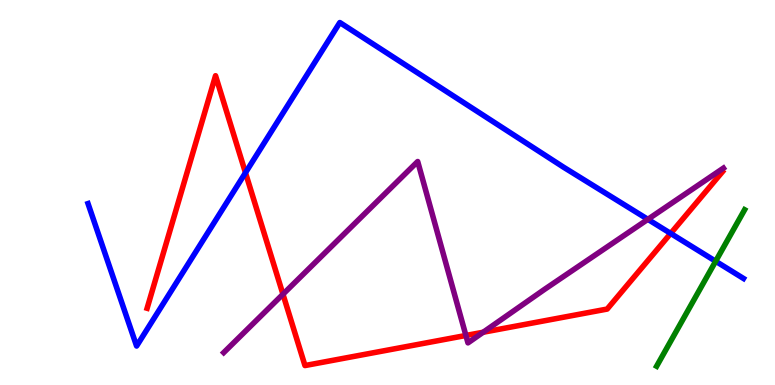[{'lines': ['blue', 'red'], 'intersections': [{'x': 3.17, 'y': 5.51}, {'x': 8.65, 'y': 3.94}]}, {'lines': ['green', 'red'], 'intersections': []}, {'lines': ['purple', 'red'], 'intersections': [{'x': 3.65, 'y': 2.36}, {'x': 6.01, 'y': 1.29}, {'x': 6.23, 'y': 1.37}]}, {'lines': ['blue', 'green'], 'intersections': [{'x': 9.23, 'y': 3.21}]}, {'lines': ['blue', 'purple'], 'intersections': [{'x': 8.36, 'y': 4.3}]}, {'lines': ['green', 'purple'], 'intersections': []}]